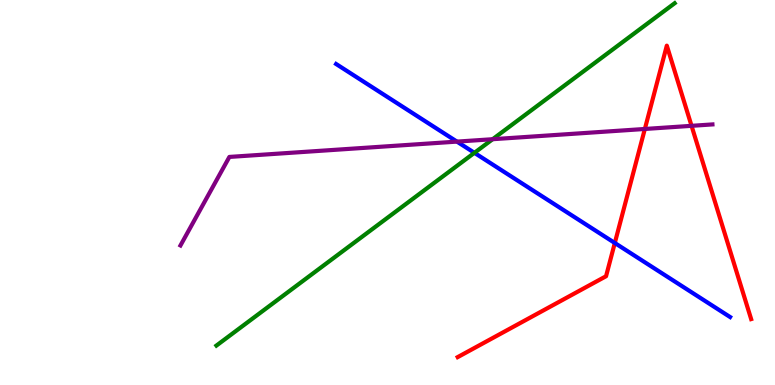[{'lines': ['blue', 'red'], 'intersections': [{'x': 7.93, 'y': 3.69}]}, {'lines': ['green', 'red'], 'intersections': []}, {'lines': ['purple', 'red'], 'intersections': [{'x': 8.32, 'y': 6.65}, {'x': 8.92, 'y': 6.73}]}, {'lines': ['blue', 'green'], 'intersections': [{'x': 6.12, 'y': 6.03}]}, {'lines': ['blue', 'purple'], 'intersections': [{'x': 5.9, 'y': 6.32}]}, {'lines': ['green', 'purple'], 'intersections': [{'x': 6.36, 'y': 6.38}]}]